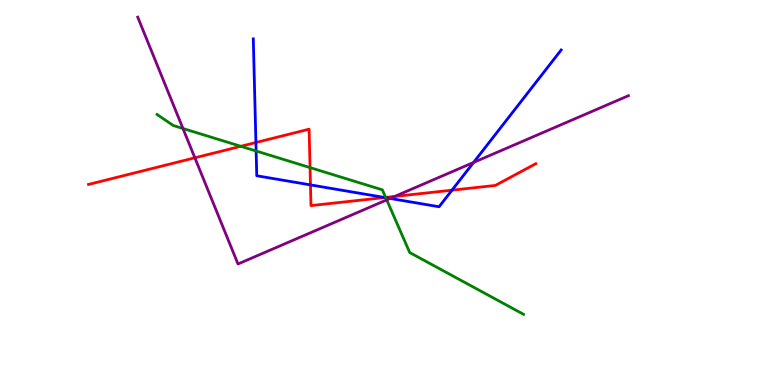[{'lines': ['blue', 'red'], 'intersections': [{'x': 3.3, 'y': 6.3}, {'x': 4.01, 'y': 5.2}, {'x': 4.96, 'y': 4.87}, {'x': 5.83, 'y': 5.06}]}, {'lines': ['green', 'red'], 'intersections': [{'x': 3.11, 'y': 6.2}, {'x': 4.0, 'y': 5.65}, {'x': 4.98, 'y': 4.87}]}, {'lines': ['purple', 'red'], 'intersections': [{'x': 2.51, 'y': 5.9}, {'x': 5.09, 'y': 4.9}]}, {'lines': ['blue', 'green'], 'intersections': [{'x': 3.3, 'y': 6.08}, {'x': 4.98, 'y': 4.86}]}, {'lines': ['blue', 'purple'], 'intersections': [{'x': 5.03, 'y': 4.85}, {'x': 6.11, 'y': 5.78}]}, {'lines': ['green', 'purple'], 'intersections': [{'x': 2.36, 'y': 6.66}, {'x': 4.99, 'y': 4.81}]}]